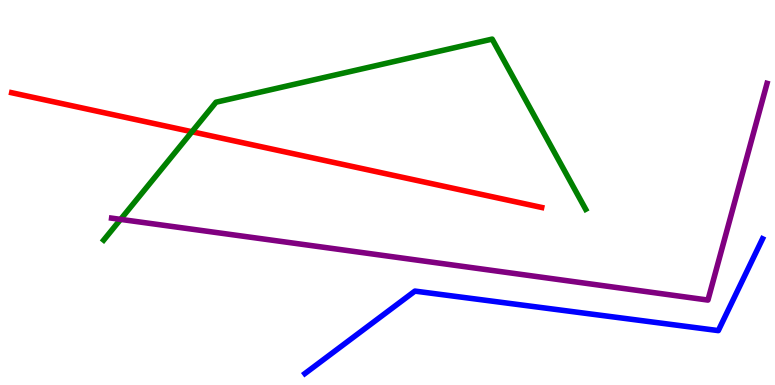[{'lines': ['blue', 'red'], 'intersections': []}, {'lines': ['green', 'red'], 'intersections': [{'x': 2.48, 'y': 6.58}]}, {'lines': ['purple', 'red'], 'intersections': []}, {'lines': ['blue', 'green'], 'intersections': []}, {'lines': ['blue', 'purple'], 'intersections': []}, {'lines': ['green', 'purple'], 'intersections': [{'x': 1.56, 'y': 4.3}]}]